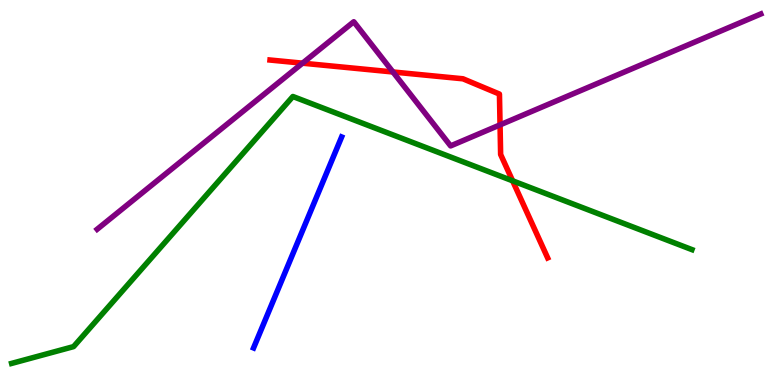[{'lines': ['blue', 'red'], 'intersections': []}, {'lines': ['green', 'red'], 'intersections': [{'x': 6.61, 'y': 5.3}]}, {'lines': ['purple', 'red'], 'intersections': [{'x': 3.9, 'y': 8.36}, {'x': 5.07, 'y': 8.13}, {'x': 6.45, 'y': 6.76}]}, {'lines': ['blue', 'green'], 'intersections': []}, {'lines': ['blue', 'purple'], 'intersections': []}, {'lines': ['green', 'purple'], 'intersections': []}]